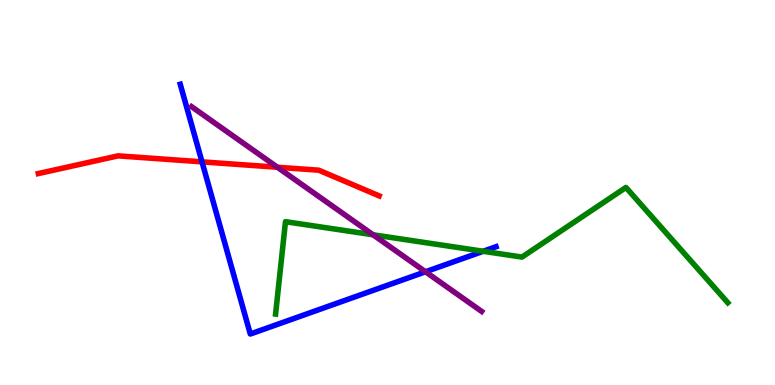[{'lines': ['blue', 'red'], 'intersections': [{'x': 2.61, 'y': 5.8}]}, {'lines': ['green', 'red'], 'intersections': []}, {'lines': ['purple', 'red'], 'intersections': [{'x': 3.58, 'y': 5.66}]}, {'lines': ['blue', 'green'], 'intersections': [{'x': 6.23, 'y': 3.47}]}, {'lines': ['blue', 'purple'], 'intersections': [{'x': 5.49, 'y': 2.94}]}, {'lines': ['green', 'purple'], 'intersections': [{'x': 4.81, 'y': 3.9}]}]